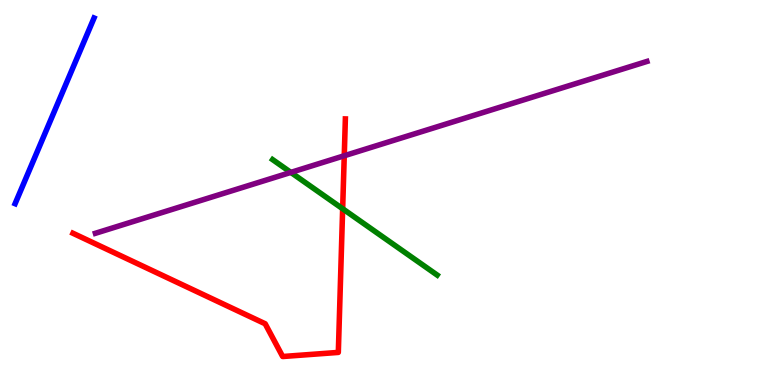[{'lines': ['blue', 'red'], 'intersections': []}, {'lines': ['green', 'red'], 'intersections': [{'x': 4.42, 'y': 4.58}]}, {'lines': ['purple', 'red'], 'intersections': [{'x': 4.44, 'y': 5.95}]}, {'lines': ['blue', 'green'], 'intersections': []}, {'lines': ['blue', 'purple'], 'intersections': []}, {'lines': ['green', 'purple'], 'intersections': [{'x': 3.75, 'y': 5.52}]}]